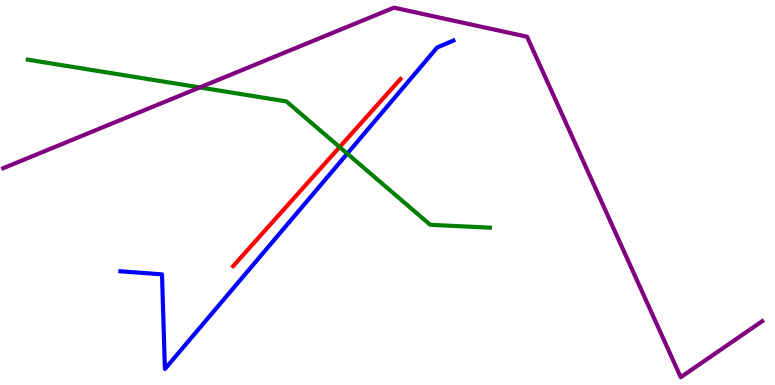[{'lines': ['blue', 'red'], 'intersections': []}, {'lines': ['green', 'red'], 'intersections': [{'x': 4.38, 'y': 6.18}]}, {'lines': ['purple', 'red'], 'intersections': []}, {'lines': ['blue', 'green'], 'intersections': [{'x': 4.48, 'y': 6.01}]}, {'lines': ['blue', 'purple'], 'intersections': []}, {'lines': ['green', 'purple'], 'intersections': [{'x': 2.58, 'y': 7.73}]}]